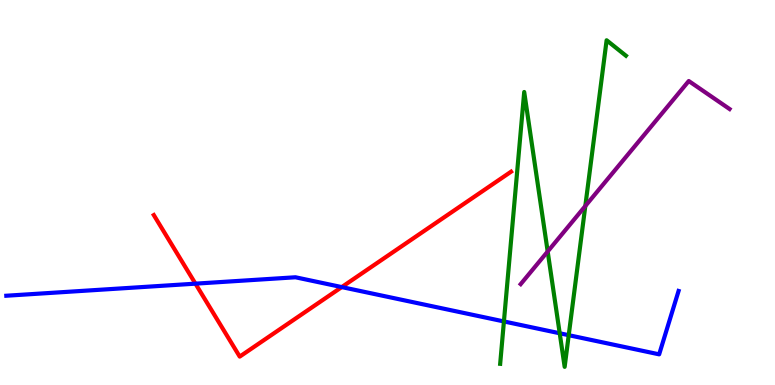[{'lines': ['blue', 'red'], 'intersections': [{'x': 2.52, 'y': 2.63}, {'x': 4.41, 'y': 2.54}]}, {'lines': ['green', 'red'], 'intersections': []}, {'lines': ['purple', 'red'], 'intersections': []}, {'lines': ['blue', 'green'], 'intersections': [{'x': 6.5, 'y': 1.65}, {'x': 7.22, 'y': 1.34}, {'x': 7.34, 'y': 1.29}]}, {'lines': ['blue', 'purple'], 'intersections': []}, {'lines': ['green', 'purple'], 'intersections': [{'x': 7.07, 'y': 3.47}, {'x': 7.55, 'y': 4.65}]}]